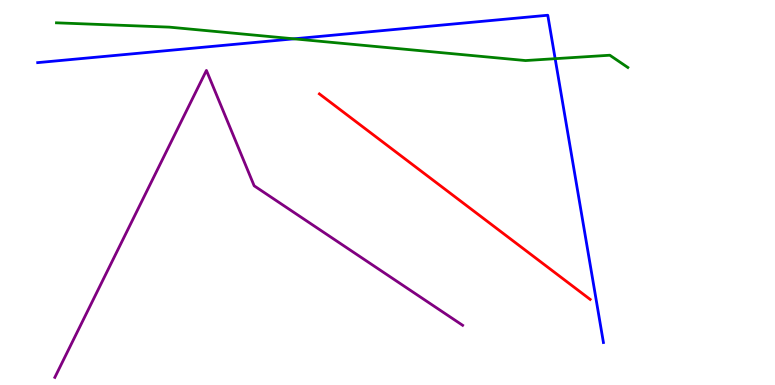[{'lines': ['blue', 'red'], 'intersections': []}, {'lines': ['green', 'red'], 'intersections': []}, {'lines': ['purple', 'red'], 'intersections': []}, {'lines': ['blue', 'green'], 'intersections': [{'x': 3.79, 'y': 8.99}, {'x': 7.16, 'y': 8.48}]}, {'lines': ['blue', 'purple'], 'intersections': []}, {'lines': ['green', 'purple'], 'intersections': []}]